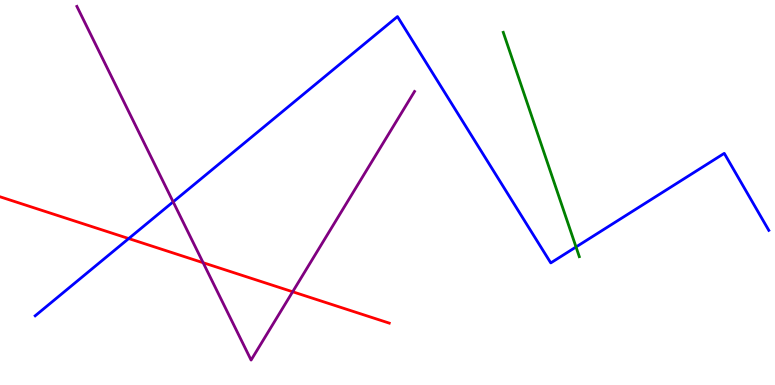[{'lines': ['blue', 'red'], 'intersections': [{'x': 1.66, 'y': 3.8}]}, {'lines': ['green', 'red'], 'intersections': []}, {'lines': ['purple', 'red'], 'intersections': [{'x': 2.62, 'y': 3.18}, {'x': 3.78, 'y': 2.42}]}, {'lines': ['blue', 'green'], 'intersections': [{'x': 7.43, 'y': 3.59}]}, {'lines': ['blue', 'purple'], 'intersections': [{'x': 2.23, 'y': 4.76}]}, {'lines': ['green', 'purple'], 'intersections': []}]